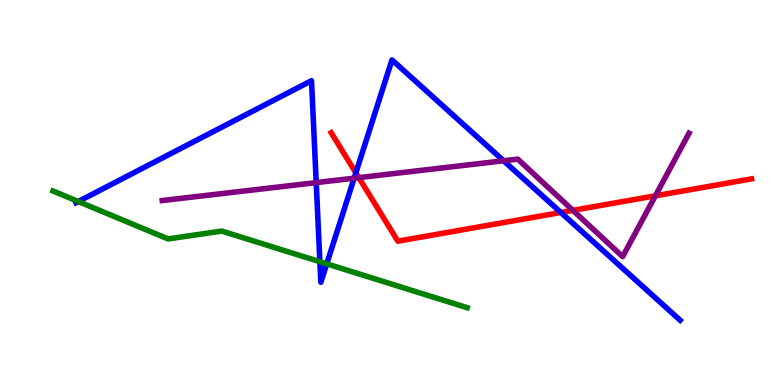[{'lines': ['blue', 'red'], 'intersections': [{'x': 4.59, 'y': 5.51}, {'x': 7.24, 'y': 4.48}]}, {'lines': ['green', 'red'], 'intersections': []}, {'lines': ['purple', 'red'], 'intersections': [{'x': 4.63, 'y': 5.39}, {'x': 7.39, 'y': 4.54}, {'x': 8.46, 'y': 4.91}]}, {'lines': ['blue', 'green'], 'intersections': [{'x': 1.01, 'y': 4.77}, {'x': 4.13, 'y': 3.2}, {'x': 4.22, 'y': 3.15}]}, {'lines': ['blue', 'purple'], 'intersections': [{'x': 4.08, 'y': 5.26}, {'x': 4.57, 'y': 5.37}, {'x': 6.5, 'y': 5.82}]}, {'lines': ['green', 'purple'], 'intersections': []}]